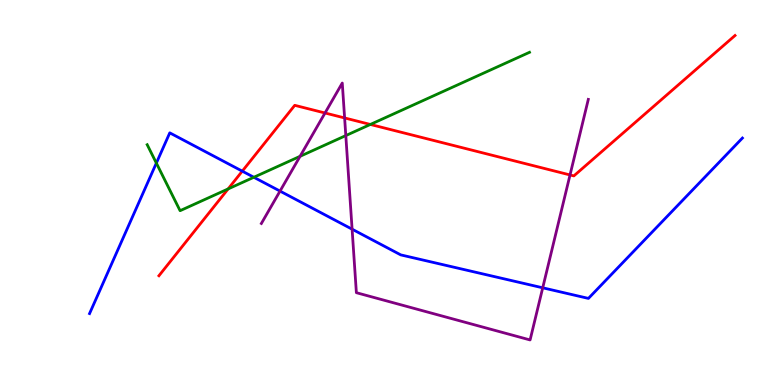[{'lines': ['blue', 'red'], 'intersections': [{'x': 3.13, 'y': 5.55}]}, {'lines': ['green', 'red'], 'intersections': [{'x': 2.94, 'y': 5.09}, {'x': 4.78, 'y': 6.77}]}, {'lines': ['purple', 'red'], 'intersections': [{'x': 4.19, 'y': 7.07}, {'x': 4.45, 'y': 6.94}, {'x': 7.36, 'y': 5.46}]}, {'lines': ['blue', 'green'], 'intersections': [{'x': 2.02, 'y': 5.76}, {'x': 3.28, 'y': 5.4}]}, {'lines': ['blue', 'purple'], 'intersections': [{'x': 3.61, 'y': 5.04}, {'x': 4.54, 'y': 4.05}, {'x': 7.0, 'y': 2.52}]}, {'lines': ['green', 'purple'], 'intersections': [{'x': 3.87, 'y': 5.94}, {'x': 4.46, 'y': 6.48}]}]